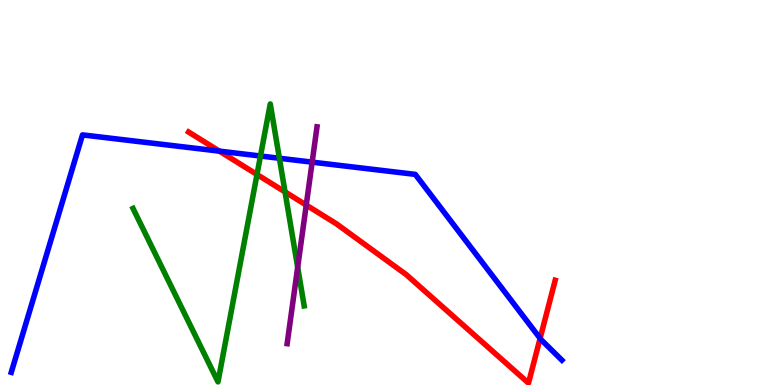[{'lines': ['blue', 'red'], 'intersections': [{'x': 2.83, 'y': 6.07}, {'x': 6.97, 'y': 1.21}]}, {'lines': ['green', 'red'], 'intersections': [{'x': 3.32, 'y': 5.47}, {'x': 3.68, 'y': 5.02}]}, {'lines': ['purple', 'red'], 'intersections': [{'x': 3.95, 'y': 4.67}]}, {'lines': ['blue', 'green'], 'intersections': [{'x': 3.36, 'y': 5.95}, {'x': 3.61, 'y': 5.89}]}, {'lines': ['blue', 'purple'], 'intersections': [{'x': 4.03, 'y': 5.79}]}, {'lines': ['green', 'purple'], 'intersections': [{'x': 3.84, 'y': 3.06}]}]